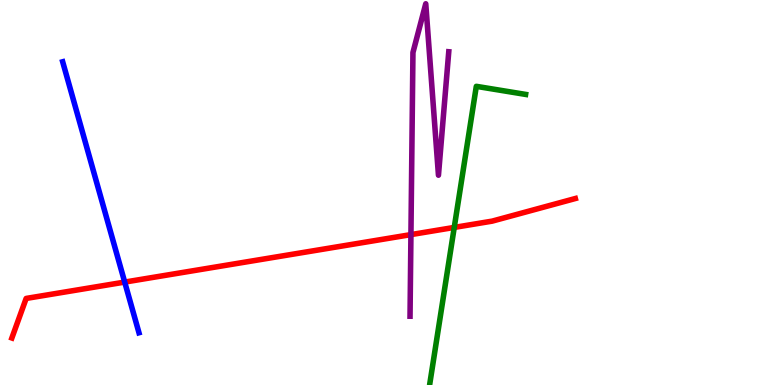[{'lines': ['blue', 'red'], 'intersections': [{'x': 1.61, 'y': 2.67}]}, {'lines': ['green', 'red'], 'intersections': [{'x': 5.86, 'y': 4.09}]}, {'lines': ['purple', 'red'], 'intersections': [{'x': 5.3, 'y': 3.91}]}, {'lines': ['blue', 'green'], 'intersections': []}, {'lines': ['blue', 'purple'], 'intersections': []}, {'lines': ['green', 'purple'], 'intersections': []}]